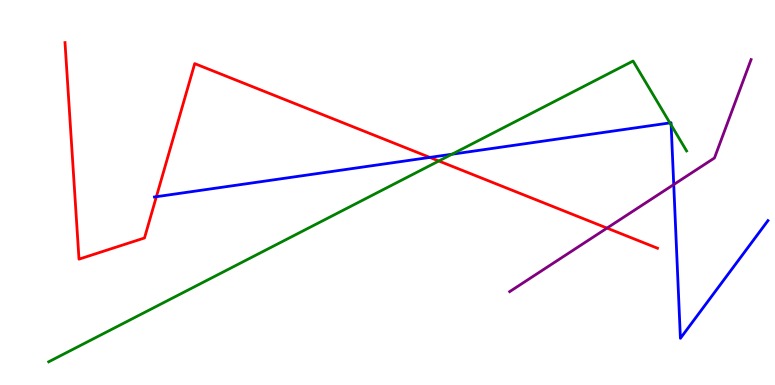[{'lines': ['blue', 'red'], 'intersections': [{'x': 2.02, 'y': 4.89}, {'x': 5.55, 'y': 5.91}]}, {'lines': ['green', 'red'], 'intersections': [{'x': 5.66, 'y': 5.82}]}, {'lines': ['purple', 'red'], 'intersections': [{'x': 7.83, 'y': 4.08}]}, {'lines': ['blue', 'green'], 'intersections': [{'x': 5.83, 'y': 5.99}, {'x': 8.64, 'y': 6.81}, {'x': 8.66, 'y': 6.75}]}, {'lines': ['blue', 'purple'], 'intersections': [{'x': 8.69, 'y': 5.21}]}, {'lines': ['green', 'purple'], 'intersections': []}]